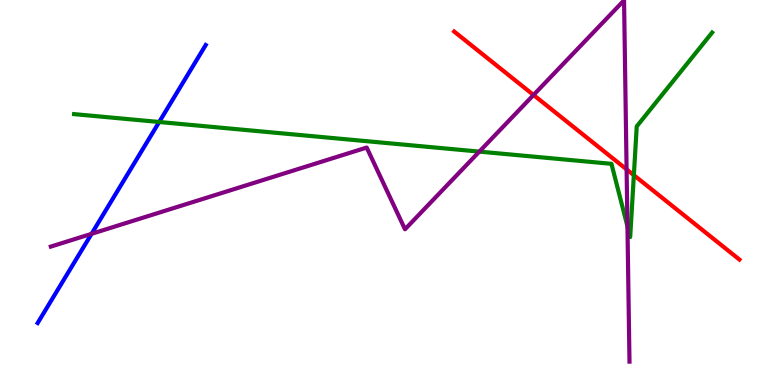[{'lines': ['blue', 'red'], 'intersections': []}, {'lines': ['green', 'red'], 'intersections': [{'x': 8.18, 'y': 5.45}]}, {'lines': ['purple', 'red'], 'intersections': [{'x': 6.88, 'y': 7.53}, {'x': 8.09, 'y': 5.6}]}, {'lines': ['blue', 'green'], 'intersections': [{'x': 2.05, 'y': 6.83}]}, {'lines': ['blue', 'purple'], 'intersections': [{'x': 1.18, 'y': 3.93}]}, {'lines': ['green', 'purple'], 'intersections': [{'x': 6.18, 'y': 6.06}, {'x': 8.1, 'y': 4.12}]}]